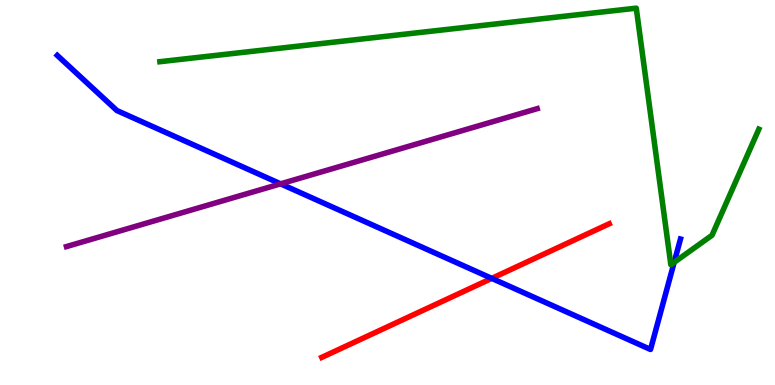[{'lines': ['blue', 'red'], 'intersections': [{'x': 6.35, 'y': 2.77}]}, {'lines': ['green', 'red'], 'intersections': []}, {'lines': ['purple', 'red'], 'intersections': []}, {'lines': ['blue', 'green'], 'intersections': [{'x': 8.7, 'y': 3.19}]}, {'lines': ['blue', 'purple'], 'intersections': [{'x': 3.62, 'y': 5.22}]}, {'lines': ['green', 'purple'], 'intersections': []}]